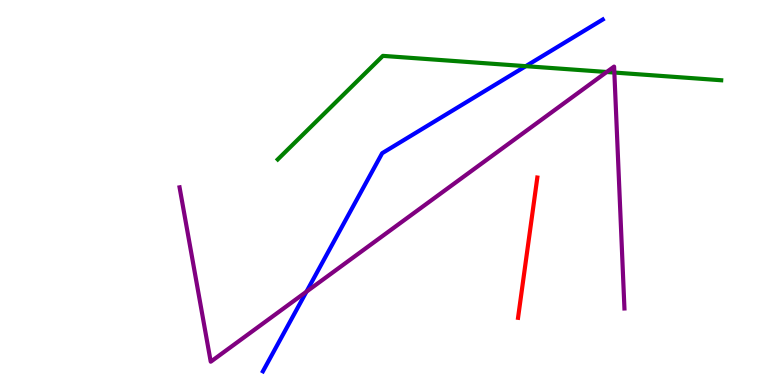[{'lines': ['blue', 'red'], 'intersections': []}, {'lines': ['green', 'red'], 'intersections': []}, {'lines': ['purple', 'red'], 'intersections': []}, {'lines': ['blue', 'green'], 'intersections': [{'x': 6.78, 'y': 8.28}]}, {'lines': ['blue', 'purple'], 'intersections': [{'x': 3.95, 'y': 2.42}]}, {'lines': ['green', 'purple'], 'intersections': [{'x': 7.83, 'y': 8.13}, {'x': 7.93, 'y': 8.12}]}]